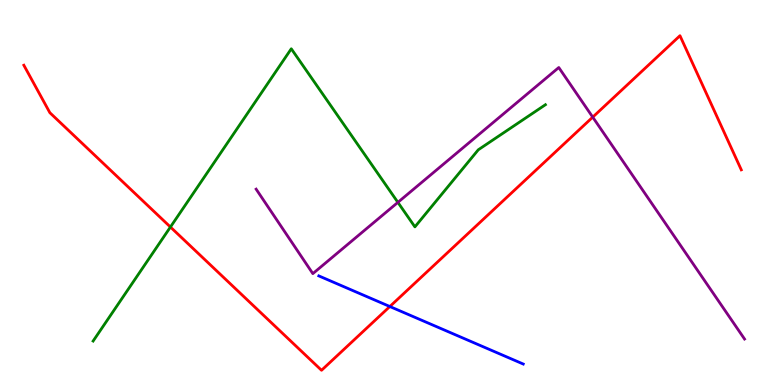[{'lines': ['blue', 'red'], 'intersections': [{'x': 5.03, 'y': 2.04}]}, {'lines': ['green', 'red'], 'intersections': [{'x': 2.2, 'y': 4.1}]}, {'lines': ['purple', 'red'], 'intersections': [{'x': 7.65, 'y': 6.96}]}, {'lines': ['blue', 'green'], 'intersections': []}, {'lines': ['blue', 'purple'], 'intersections': []}, {'lines': ['green', 'purple'], 'intersections': [{'x': 5.13, 'y': 4.74}]}]